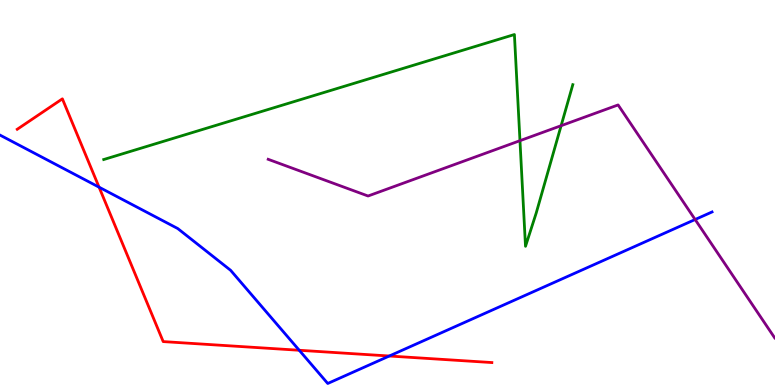[{'lines': ['blue', 'red'], 'intersections': [{'x': 1.28, 'y': 5.14}, {'x': 3.86, 'y': 0.902}, {'x': 5.02, 'y': 0.753}]}, {'lines': ['green', 'red'], 'intersections': []}, {'lines': ['purple', 'red'], 'intersections': []}, {'lines': ['blue', 'green'], 'intersections': []}, {'lines': ['blue', 'purple'], 'intersections': [{'x': 8.97, 'y': 4.3}]}, {'lines': ['green', 'purple'], 'intersections': [{'x': 6.71, 'y': 6.35}, {'x': 7.24, 'y': 6.74}]}]